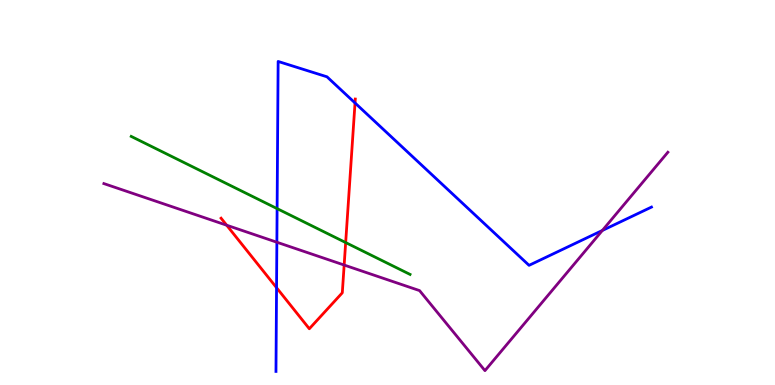[{'lines': ['blue', 'red'], 'intersections': [{'x': 3.57, 'y': 2.53}, {'x': 4.58, 'y': 7.33}]}, {'lines': ['green', 'red'], 'intersections': [{'x': 4.46, 'y': 3.7}]}, {'lines': ['purple', 'red'], 'intersections': [{'x': 2.92, 'y': 4.15}, {'x': 4.44, 'y': 3.12}]}, {'lines': ['blue', 'green'], 'intersections': [{'x': 3.58, 'y': 4.58}]}, {'lines': ['blue', 'purple'], 'intersections': [{'x': 3.57, 'y': 3.71}, {'x': 7.77, 'y': 4.01}]}, {'lines': ['green', 'purple'], 'intersections': []}]